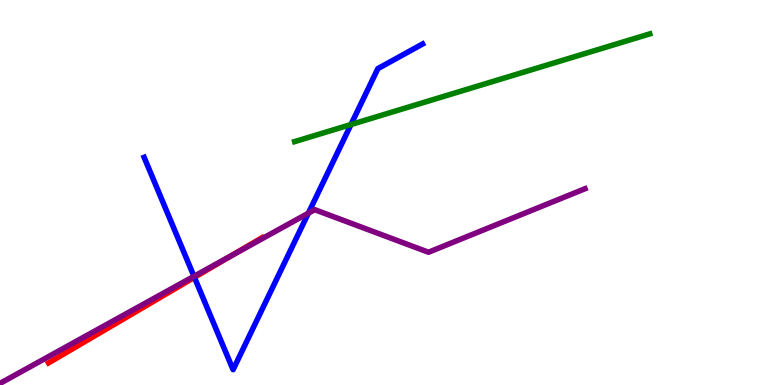[{'lines': ['blue', 'red'], 'intersections': [{'x': 2.51, 'y': 2.8}]}, {'lines': ['green', 'red'], 'intersections': []}, {'lines': ['purple', 'red'], 'intersections': [{'x': 2.99, 'y': 3.36}]}, {'lines': ['blue', 'green'], 'intersections': [{'x': 4.53, 'y': 6.77}]}, {'lines': ['blue', 'purple'], 'intersections': [{'x': 2.5, 'y': 2.82}, {'x': 3.98, 'y': 4.46}]}, {'lines': ['green', 'purple'], 'intersections': []}]